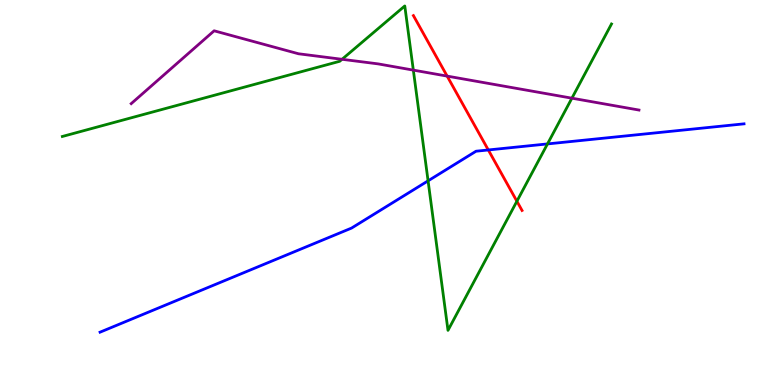[{'lines': ['blue', 'red'], 'intersections': [{'x': 6.3, 'y': 6.1}]}, {'lines': ['green', 'red'], 'intersections': [{'x': 6.67, 'y': 4.77}]}, {'lines': ['purple', 'red'], 'intersections': [{'x': 5.77, 'y': 8.02}]}, {'lines': ['blue', 'green'], 'intersections': [{'x': 5.52, 'y': 5.3}, {'x': 7.06, 'y': 6.26}]}, {'lines': ['blue', 'purple'], 'intersections': []}, {'lines': ['green', 'purple'], 'intersections': [{'x': 4.41, 'y': 8.46}, {'x': 5.33, 'y': 8.18}, {'x': 7.38, 'y': 7.45}]}]